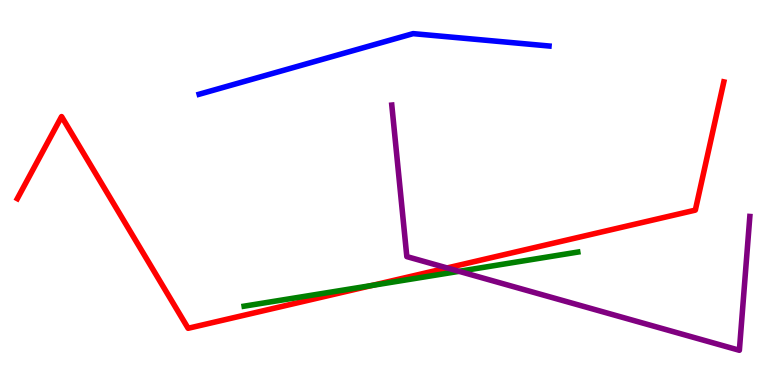[{'lines': ['blue', 'red'], 'intersections': []}, {'lines': ['green', 'red'], 'intersections': [{'x': 4.8, 'y': 2.59}]}, {'lines': ['purple', 'red'], 'intersections': [{'x': 5.77, 'y': 3.04}]}, {'lines': ['blue', 'green'], 'intersections': []}, {'lines': ['blue', 'purple'], 'intersections': []}, {'lines': ['green', 'purple'], 'intersections': [{'x': 5.92, 'y': 2.95}]}]